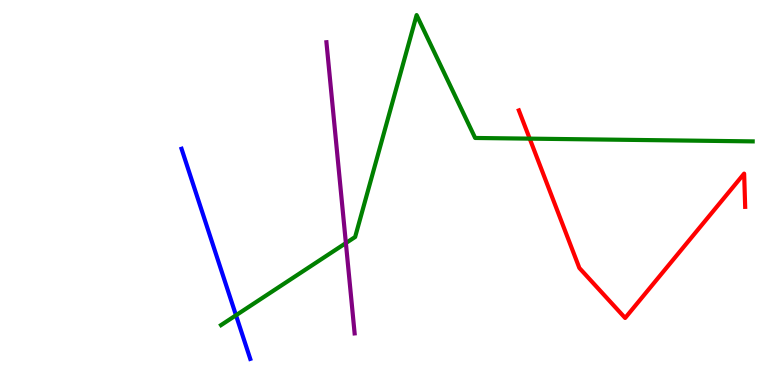[{'lines': ['blue', 'red'], 'intersections': []}, {'lines': ['green', 'red'], 'intersections': [{'x': 6.83, 'y': 6.4}]}, {'lines': ['purple', 'red'], 'intersections': []}, {'lines': ['blue', 'green'], 'intersections': [{'x': 3.05, 'y': 1.81}]}, {'lines': ['blue', 'purple'], 'intersections': []}, {'lines': ['green', 'purple'], 'intersections': [{'x': 4.46, 'y': 3.69}]}]